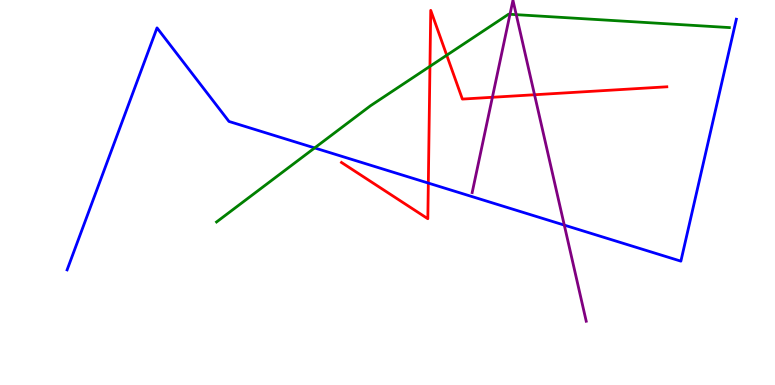[{'lines': ['blue', 'red'], 'intersections': [{'x': 5.53, 'y': 5.24}]}, {'lines': ['green', 'red'], 'intersections': [{'x': 5.55, 'y': 8.28}, {'x': 5.76, 'y': 8.57}]}, {'lines': ['purple', 'red'], 'intersections': [{'x': 6.35, 'y': 7.47}, {'x': 6.9, 'y': 7.54}]}, {'lines': ['blue', 'green'], 'intersections': [{'x': 4.06, 'y': 6.16}]}, {'lines': ['blue', 'purple'], 'intersections': [{'x': 7.28, 'y': 4.15}]}, {'lines': ['green', 'purple'], 'intersections': [{'x': 6.58, 'y': 9.63}, {'x': 6.66, 'y': 9.62}]}]